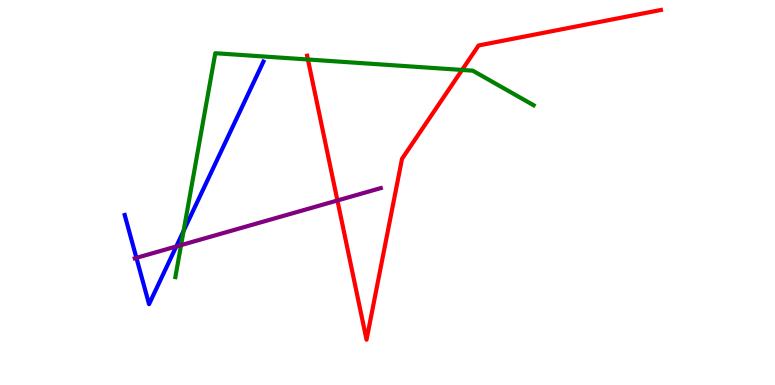[{'lines': ['blue', 'red'], 'intersections': []}, {'lines': ['green', 'red'], 'intersections': [{'x': 3.97, 'y': 8.45}, {'x': 5.96, 'y': 8.18}]}, {'lines': ['purple', 'red'], 'intersections': [{'x': 4.35, 'y': 4.79}]}, {'lines': ['blue', 'green'], 'intersections': [{'x': 2.37, 'y': 4.0}]}, {'lines': ['blue', 'purple'], 'intersections': [{'x': 1.76, 'y': 3.3}, {'x': 2.27, 'y': 3.6}]}, {'lines': ['green', 'purple'], 'intersections': [{'x': 2.34, 'y': 3.63}]}]